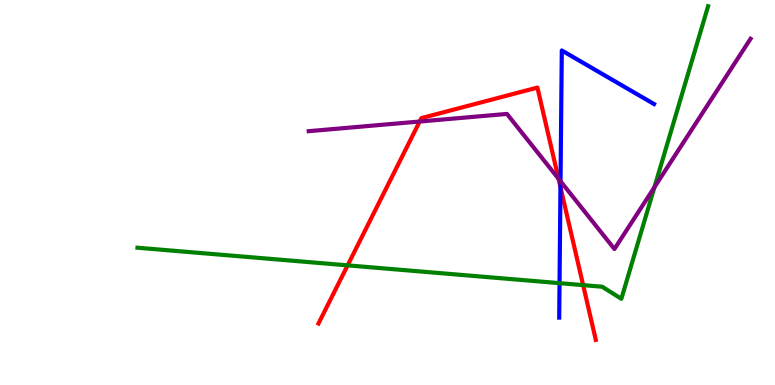[{'lines': ['blue', 'red'], 'intersections': [{'x': 7.23, 'y': 5.14}]}, {'lines': ['green', 'red'], 'intersections': [{'x': 4.49, 'y': 3.11}, {'x': 7.52, 'y': 2.59}]}, {'lines': ['purple', 'red'], 'intersections': [{'x': 5.42, 'y': 6.84}, {'x': 7.21, 'y': 5.36}]}, {'lines': ['blue', 'green'], 'intersections': [{'x': 7.22, 'y': 2.65}]}, {'lines': ['blue', 'purple'], 'intersections': [{'x': 7.23, 'y': 5.29}]}, {'lines': ['green', 'purple'], 'intersections': [{'x': 8.44, 'y': 5.14}]}]